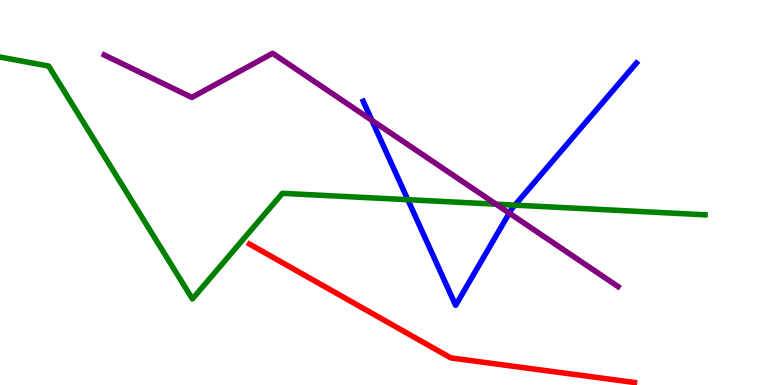[{'lines': ['blue', 'red'], 'intersections': []}, {'lines': ['green', 'red'], 'intersections': []}, {'lines': ['purple', 'red'], 'intersections': []}, {'lines': ['blue', 'green'], 'intersections': [{'x': 5.26, 'y': 4.81}, {'x': 6.64, 'y': 4.67}]}, {'lines': ['blue', 'purple'], 'intersections': [{'x': 4.8, 'y': 6.87}, {'x': 6.57, 'y': 4.46}]}, {'lines': ['green', 'purple'], 'intersections': [{'x': 6.4, 'y': 4.7}]}]